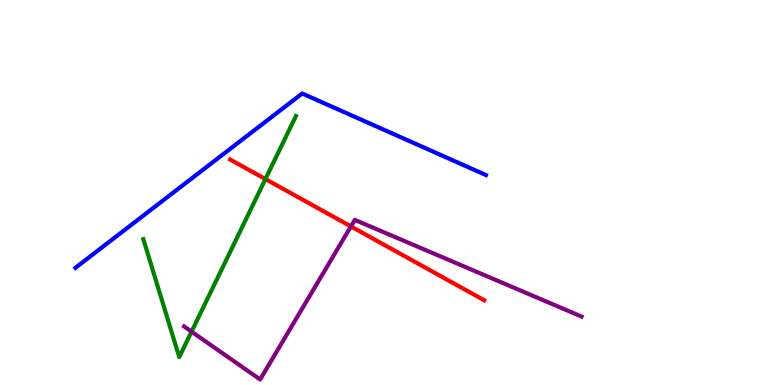[{'lines': ['blue', 'red'], 'intersections': []}, {'lines': ['green', 'red'], 'intersections': [{'x': 3.42, 'y': 5.35}]}, {'lines': ['purple', 'red'], 'intersections': [{'x': 4.53, 'y': 4.12}]}, {'lines': ['blue', 'green'], 'intersections': []}, {'lines': ['blue', 'purple'], 'intersections': []}, {'lines': ['green', 'purple'], 'intersections': [{'x': 2.47, 'y': 1.39}]}]